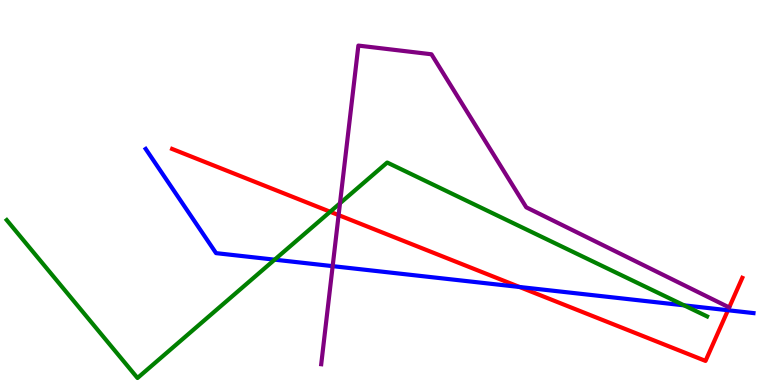[{'lines': ['blue', 'red'], 'intersections': [{'x': 6.7, 'y': 2.55}, {'x': 9.39, 'y': 1.94}]}, {'lines': ['green', 'red'], 'intersections': [{'x': 4.26, 'y': 4.5}]}, {'lines': ['purple', 'red'], 'intersections': [{'x': 4.37, 'y': 4.41}]}, {'lines': ['blue', 'green'], 'intersections': [{'x': 3.54, 'y': 3.26}, {'x': 8.83, 'y': 2.07}]}, {'lines': ['blue', 'purple'], 'intersections': [{'x': 4.29, 'y': 3.09}]}, {'lines': ['green', 'purple'], 'intersections': [{'x': 4.39, 'y': 4.72}]}]